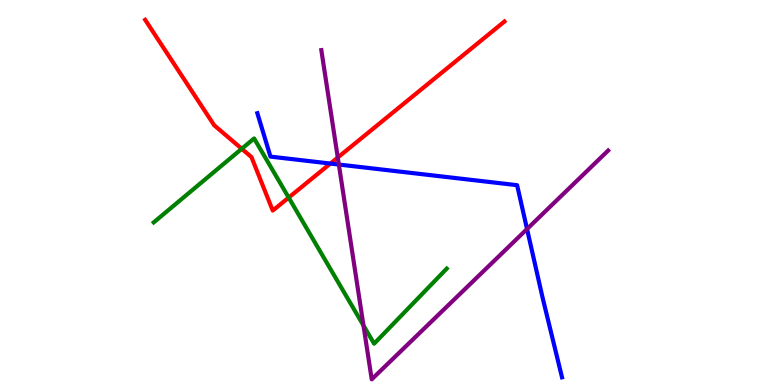[{'lines': ['blue', 'red'], 'intersections': [{'x': 4.26, 'y': 5.75}]}, {'lines': ['green', 'red'], 'intersections': [{'x': 3.12, 'y': 6.14}, {'x': 3.72, 'y': 4.87}]}, {'lines': ['purple', 'red'], 'intersections': [{'x': 4.36, 'y': 5.91}]}, {'lines': ['blue', 'green'], 'intersections': []}, {'lines': ['blue', 'purple'], 'intersections': [{'x': 4.37, 'y': 5.73}, {'x': 6.8, 'y': 4.05}]}, {'lines': ['green', 'purple'], 'intersections': [{'x': 4.69, 'y': 1.55}]}]